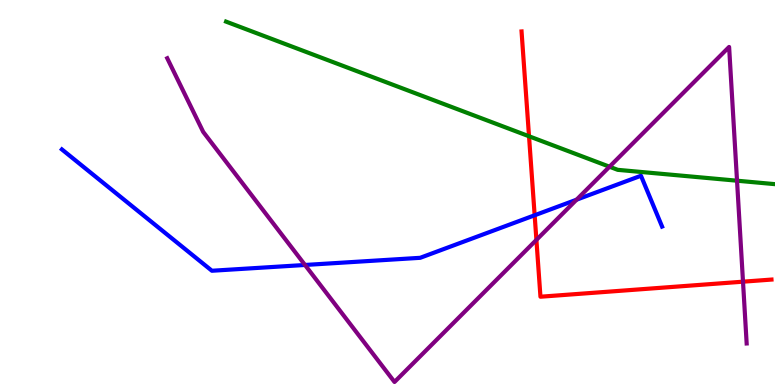[{'lines': ['blue', 'red'], 'intersections': [{'x': 6.9, 'y': 4.41}]}, {'lines': ['green', 'red'], 'intersections': [{'x': 6.83, 'y': 6.46}]}, {'lines': ['purple', 'red'], 'intersections': [{'x': 6.92, 'y': 3.77}, {'x': 9.59, 'y': 2.68}]}, {'lines': ['blue', 'green'], 'intersections': []}, {'lines': ['blue', 'purple'], 'intersections': [{'x': 3.94, 'y': 3.12}, {'x': 7.44, 'y': 4.81}]}, {'lines': ['green', 'purple'], 'intersections': [{'x': 7.86, 'y': 5.67}, {'x': 9.51, 'y': 5.31}]}]